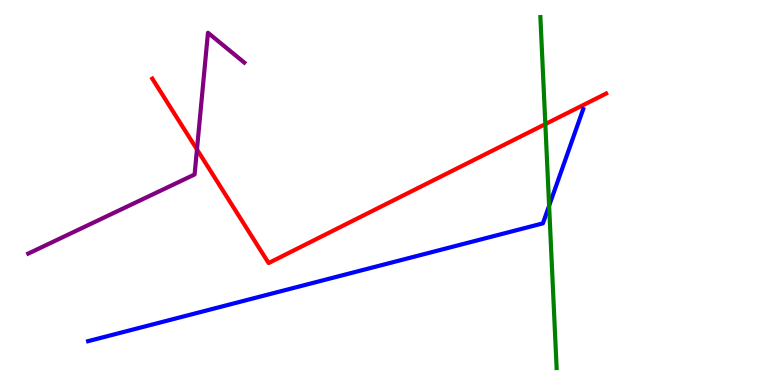[{'lines': ['blue', 'red'], 'intersections': []}, {'lines': ['green', 'red'], 'intersections': [{'x': 7.04, 'y': 6.78}]}, {'lines': ['purple', 'red'], 'intersections': [{'x': 2.54, 'y': 6.12}]}, {'lines': ['blue', 'green'], 'intersections': [{'x': 7.09, 'y': 4.66}]}, {'lines': ['blue', 'purple'], 'intersections': []}, {'lines': ['green', 'purple'], 'intersections': []}]